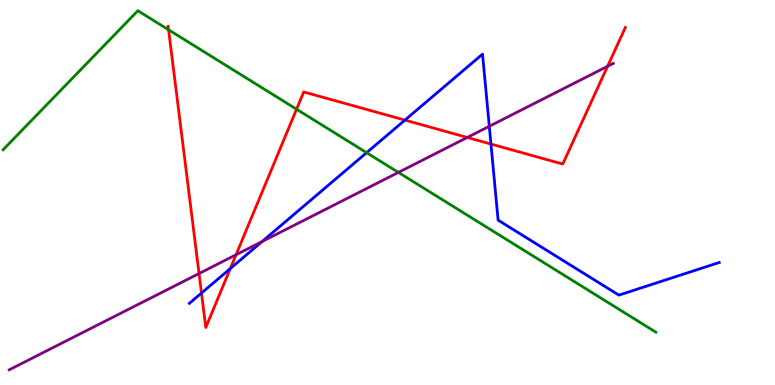[{'lines': ['blue', 'red'], 'intersections': [{'x': 2.6, 'y': 2.39}, {'x': 2.97, 'y': 3.02}, {'x': 5.22, 'y': 6.88}, {'x': 6.34, 'y': 6.26}]}, {'lines': ['green', 'red'], 'intersections': [{'x': 2.18, 'y': 9.23}, {'x': 3.83, 'y': 7.16}]}, {'lines': ['purple', 'red'], 'intersections': [{'x': 2.57, 'y': 2.9}, {'x': 3.05, 'y': 3.38}, {'x': 6.03, 'y': 6.43}, {'x': 7.84, 'y': 8.28}]}, {'lines': ['blue', 'green'], 'intersections': [{'x': 4.73, 'y': 6.03}]}, {'lines': ['blue', 'purple'], 'intersections': [{'x': 3.38, 'y': 3.73}, {'x': 6.31, 'y': 6.72}]}, {'lines': ['green', 'purple'], 'intersections': [{'x': 5.14, 'y': 5.52}]}]